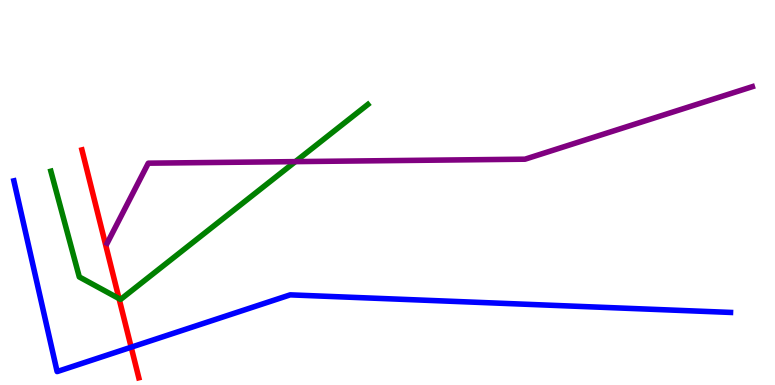[{'lines': ['blue', 'red'], 'intersections': [{'x': 1.69, 'y': 0.982}]}, {'lines': ['green', 'red'], 'intersections': [{'x': 1.54, 'y': 2.24}]}, {'lines': ['purple', 'red'], 'intersections': []}, {'lines': ['blue', 'green'], 'intersections': []}, {'lines': ['blue', 'purple'], 'intersections': []}, {'lines': ['green', 'purple'], 'intersections': [{'x': 3.81, 'y': 5.8}]}]